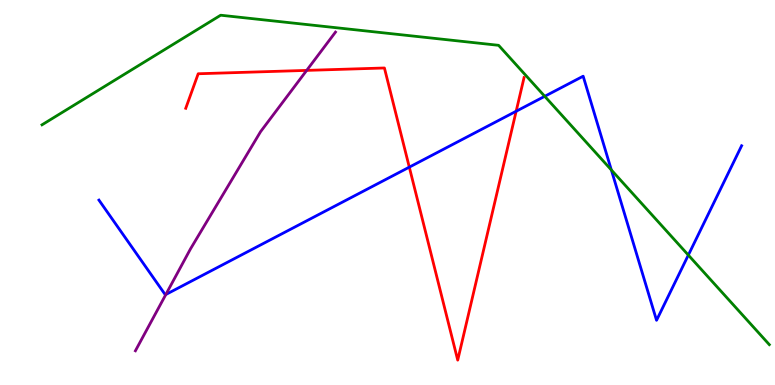[{'lines': ['blue', 'red'], 'intersections': [{'x': 5.28, 'y': 5.66}, {'x': 6.66, 'y': 7.11}]}, {'lines': ['green', 'red'], 'intersections': []}, {'lines': ['purple', 'red'], 'intersections': [{'x': 3.96, 'y': 8.17}]}, {'lines': ['blue', 'green'], 'intersections': [{'x': 7.03, 'y': 7.5}, {'x': 7.89, 'y': 5.59}, {'x': 8.88, 'y': 3.37}]}, {'lines': ['blue', 'purple'], 'intersections': [{'x': 2.14, 'y': 2.35}]}, {'lines': ['green', 'purple'], 'intersections': []}]